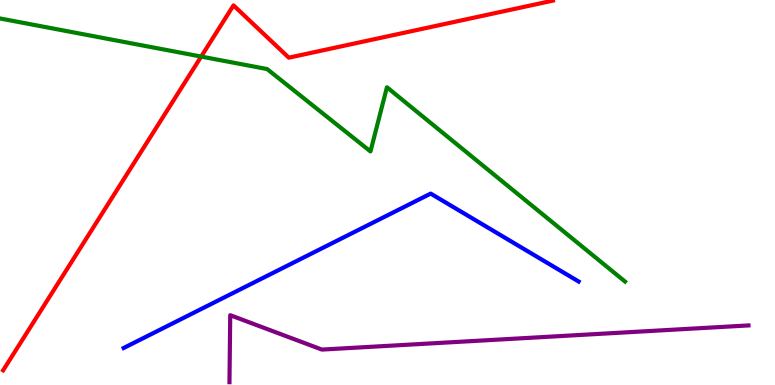[{'lines': ['blue', 'red'], 'intersections': []}, {'lines': ['green', 'red'], 'intersections': [{'x': 2.6, 'y': 8.53}]}, {'lines': ['purple', 'red'], 'intersections': []}, {'lines': ['blue', 'green'], 'intersections': []}, {'lines': ['blue', 'purple'], 'intersections': []}, {'lines': ['green', 'purple'], 'intersections': []}]